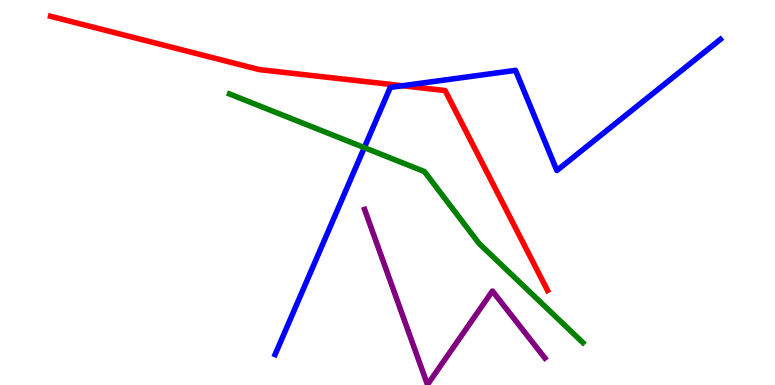[{'lines': ['blue', 'red'], 'intersections': [{'x': 5.19, 'y': 7.77}]}, {'lines': ['green', 'red'], 'intersections': []}, {'lines': ['purple', 'red'], 'intersections': []}, {'lines': ['blue', 'green'], 'intersections': [{'x': 4.7, 'y': 6.17}]}, {'lines': ['blue', 'purple'], 'intersections': []}, {'lines': ['green', 'purple'], 'intersections': []}]